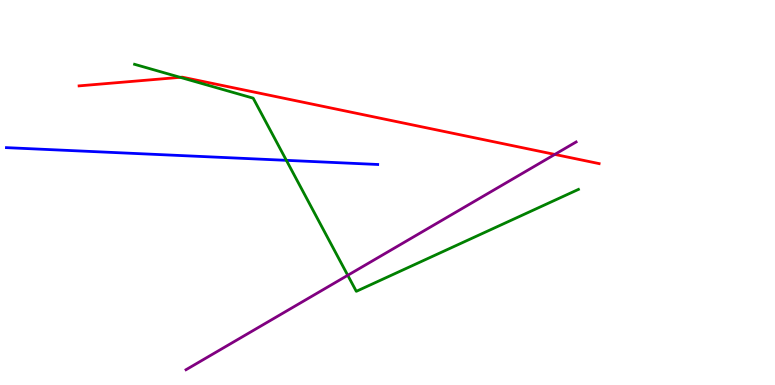[{'lines': ['blue', 'red'], 'intersections': []}, {'lines': ['green', 'red'], 'intersections': [{'x': 2.32, 'y': 7.99}]}, {'lines': ['purple', 'red'], 'intersections': [{'x': 7.16, 'y': 5.99}]}, {'lines': ['blue', 'green'], 'intersections': [{'x': 3.7, 'y': 5.84}]}, {'lines': ['blue', 'purple'], 'intersections': []}, {'lines': ['green', 'purple'], 'intersections': [{'x': 4.49, 'y': 2.85}]}]